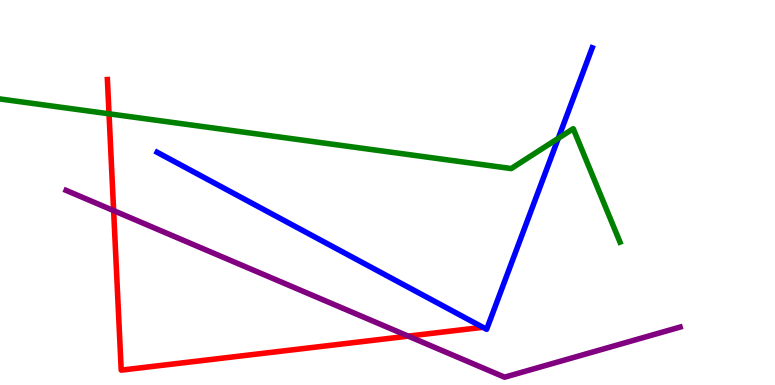[{'lines': ['blue', 'red'], 'intersections': []}, {'lines': ['green', 'red'], 'intersections': [{'x': 1.41, 'y': 7.04}]}, {'lines': ['purple', 'red'], 'intersections': [{'x': 1.47, 'y': 4.53}, {'x': 5.27, 'y': 1.27}]}, {'lines': ['blue', 'green'], 'intersections': [{'x': 7.2, 'y': 6.41}]}, {'lines': ['blue', 'purple'], 'intersections': []}, {'lines': ['green', 'purple'], 'intersections': []}]